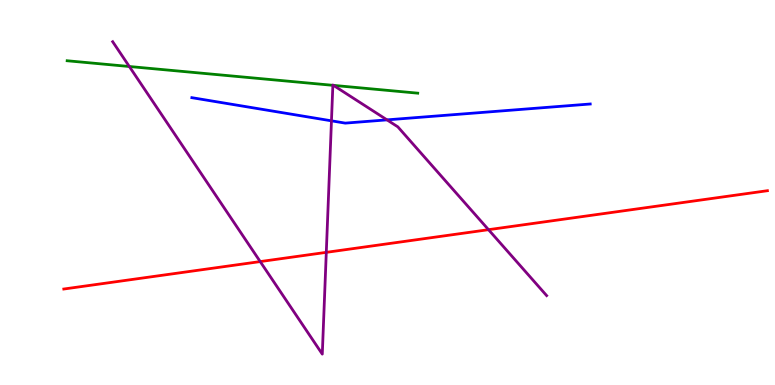[{'lines': ['blue', 'red'], 'intersections': []}, {'lines': ['green', 'red'], 'intersections': []}, {'lines': ['purple', 'red'], 'intersections': [{'x': 3.36, 'y': 3.21}, {'x': 4.21, 'y': 3.45}, {'x': 6.3, 'y': 4.03}]}, {'lines': ['blue', 'green'], 'intersections': []}, {'lines': ['blue', 'purple'], 'intersections': [{'x': 4.28, 'y': 6.86}, {'x': 4.99, 'y': 6.89}]}, {'lines': ['green', 'purple'], 'intersections': [{'x': 1.67, 'y': 8.27}, {'x': 4.29, 'y': 7.78}, {'x': 4.3, 'y': 7.78}]}]